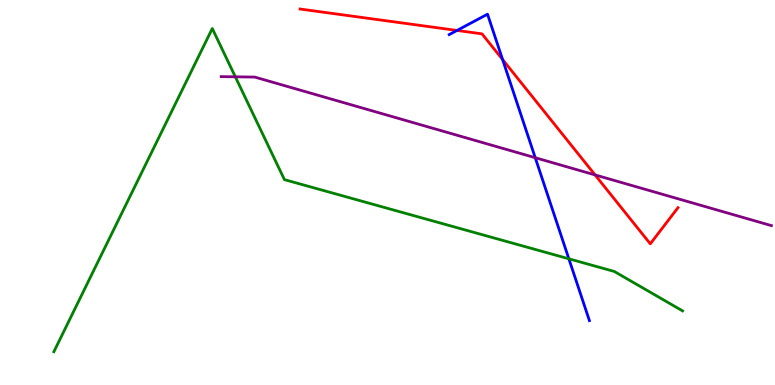[{'lines': ['blue', 'red'], 'intersections': [{'x': 5.9, 'y': 9.21}, {'x': 6.49, 'y': 8.45}]}, {'lines': ['green', 'red'], 'intersections': []}, {'lines': ['purple', 'red'], 'intersections': [{'x': 7.68, 'y': 5.46}]}, {'lines': ['blue', 'green'], 'intersections': [{'x': 7.34, 'y': 3.28}]}, {'lines': ['blue', 'purple'], 'intersections': [{'x': 6.91, 'y': 5.9}]}, {'lines': ['green', 'purple'], 'intersections': [{'x': 3.04, 'y': 8.0}]}]